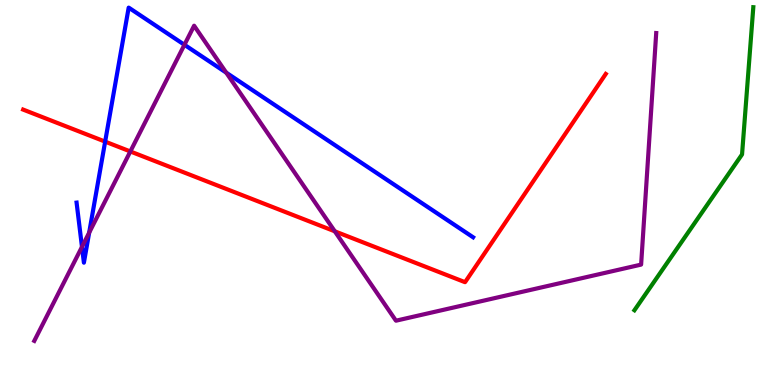[{'lines': ['blue', 'red'], 'intersections': [{'x': 1.36, 'y': 6.32}]}, {'lines': ['green', 'red'], 'intersections': []}, {'lines': ['purple', 'red'], 'intersections': [{'x': 1.68, 'y': 6.07}, {'x': 4.32, 'y': 3.99}]}, {'lines': ['blue', 'green'], 'intersections': []}, {'lines': ['blue', 'purple'], 'intersections': [{'x': 1.06, 'y': 3.59}, {'x': 1.15, 'y': 3.96}, {'x': 2.38, 'y': 8.84}, {'x': 2.92, 'y': 8.11}]}, {'lines': ['green', 'purple'], 'intersections': []}]